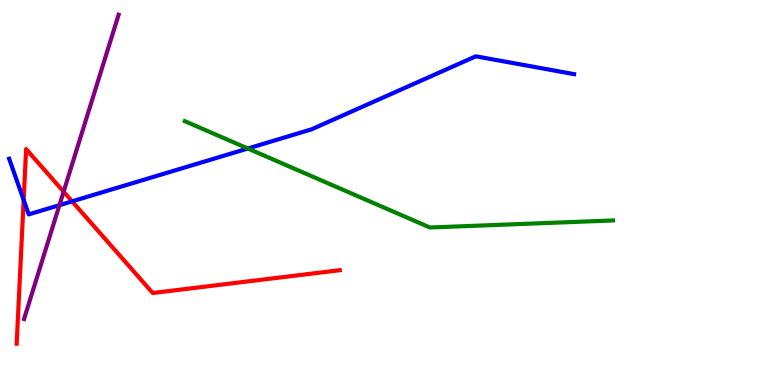[{'lines': ['blue', 'red'], 'intersections': [{'x': 0.305, 'y': 4.81}, {'x': 0.93, 'y': 4.77}]}, {'lines': ['green', 'red'], 'intersections': []}, {'lines': ['purple', 'red'], 'intersections': [{'x': 0.821, 'y': 5.02}]}, {'lines': ['blue', 'green'], 'intersections': [{'x': 3.2, 'y': 6.14}]}, {'lines': ['blue', 'purple'], 'intersections': [{'x': 0.767, 'y': 4.67}]}, {'lines': ['green', 'purple'], 'intersections': []}]